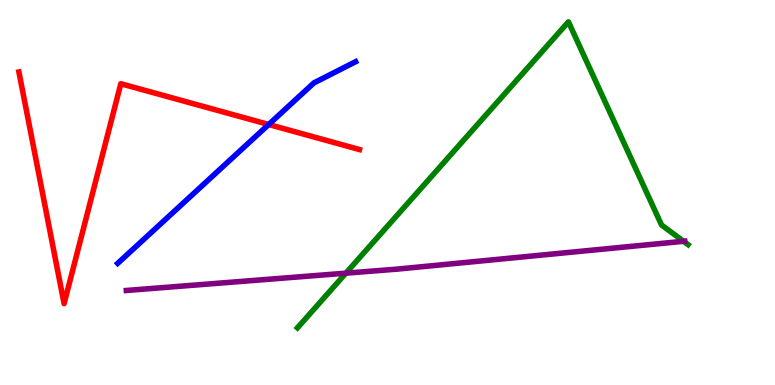[{'lines': ['blue', 'red'], 'intersections': [{'x': 3.47, 'y': 6.77}]}, {'lines': ['green', 'red'], 'intersections': []}, {'lines': ['purple', 'red'], 'intersections': []}, {'lines': ['blue', 'green'], 'intersections': []}, {'lines': ['blue', 'purple'], 'intersections': []}, {'lines': ['green', 'purple'], 'intersections': [{'x': 4.46, 'y': 2.9}, {'x': 8.82, 'y': 3.73}]}]